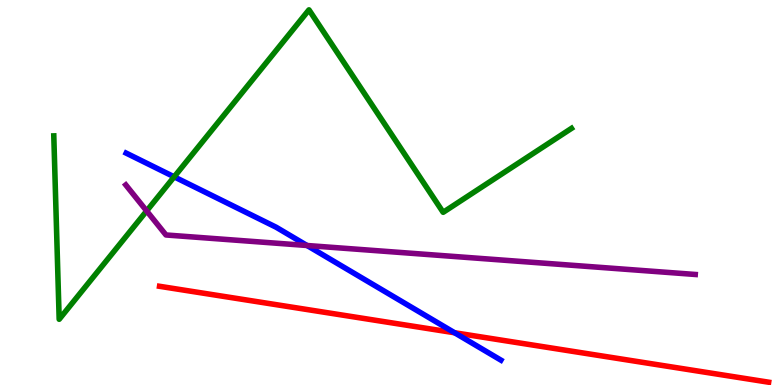[{'lines': ['blue', 'red'], 'intersections': [{'x': 5.87, 'y': 1.36}]}, {'lines': ['green', 'red'], 'intersections': []}, {'lines': ['purple', 'red'], 'intersections': []}, {'lines': ['blue', 'green'], 'intersections': [{'x': 2.25, 'y': 5.41}]}, {'lines': ['blue', 'purple'], 'intersections': [{'x': 3.96, 'y': 3.62}]}, {'lines': ['green', 'purple'], 'intersections': [{'x': 1.89, 'y': 4.52}]}]